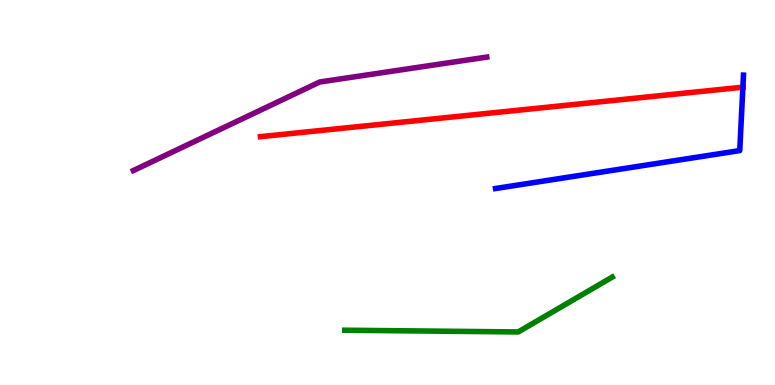[{'lines': ['blue', 'red'], 'intersections': [{'x': 9.59, 'y': 7.74}]}, {'lines': ['green', 'red'], 'intersections': []}, {'lines': ['purple', 'red'], 'intersections': []}, {'lines': ['blue', 'green'], 'intersections': []}, {'lines': ['blue', 'purple'], 'intersections': []}, {'lines': ['green', 'purple'], 'intersections': []}]